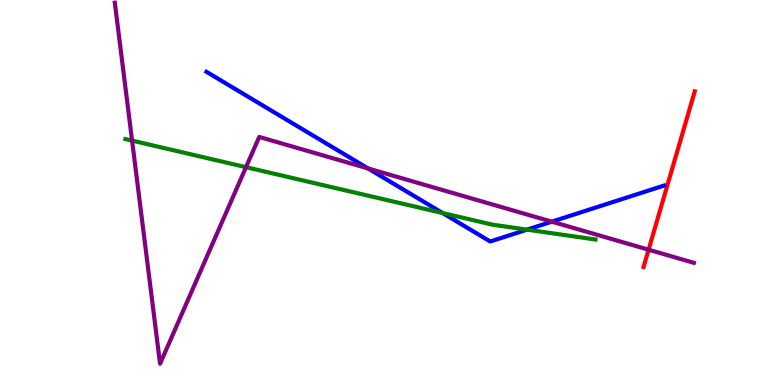[{'lines': ['blue', 'red'], 'intersections': []}, {'lines': ['green', 'red'], 'intersections': []}, {'lines': ['purple', 'red'], 'intersections': [{'x': 8.37, 'y': 3.51}]}, {'lines': ['blue', 'green'], 'intersections': [{'x': 5.71, 'y': 4.47}, {'x': 6.8, 'y': 4.04}]}, {'lines': ['blue', 'purple'], 'intersections': [{'x': 4.75, 'y': 5.62}, {'x': 7.12, 'y': 4.24}]}, {'lines': ['green', 'purple'], 'intersections': [{'x': 1.7, 'y': 6.35}, {'x': 3.17, 'y': 5.66}]}]